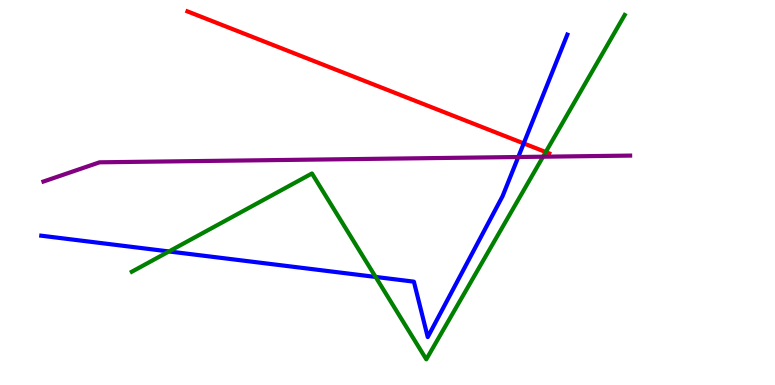[{'lines': ['blue', 'red'], 'intersections': [{'x': 6.76, 'y': 6.28}]}, {'lines': ['green', 'red'], 'intersections': [{'x': 7.04, 'y': 6.05}]}, {'lines': ['purple', 'red'], 'intersections': []}, {'lines': ['blue', 'green'], 'intersections': [{'x': 2.18, 'y': 3.47}, {'x': 4.85, 'y': 2.81}]}, {'lines': ['blue', 'purple'], 'intersections': [{'x': 6.69, 'y': 5.92}]}, {'lines': ['green', 'purple'], 'intersections': [{'x': 7.01, 'y': 5.93}]}]